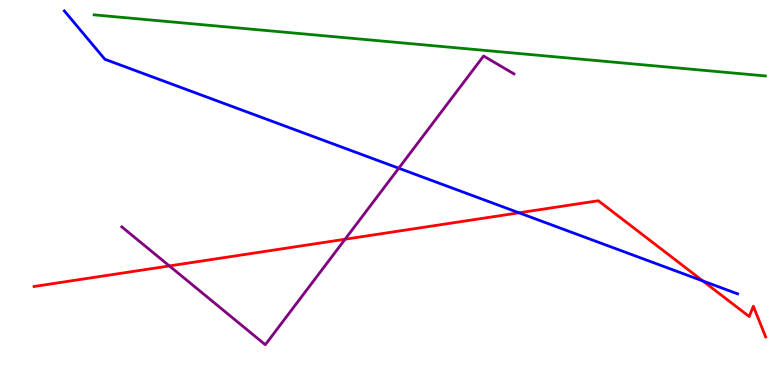[{'lines': ['blue', 'red'], 'intersections': [{'x': 6.7, 'y': 4.47}, {'x': 9.07, 'y': 2.7}]}, {'lines': ['green', 'red'], 'intersections': []}, {'lines': ['purple', 'red'], 'intersections': [{'x': 2.19, 'y': 3.09}, {'x': 4.45, 'y': 3.79}]}, {'lines': ['blue', 'green'], 'intersections': []}, {'lines': ['blue', 'purple'], 'intersections': [{'x': 5.15, 'y': 5.63}]}, {'lines': ['green', 'purple'], 'intersections': []}]